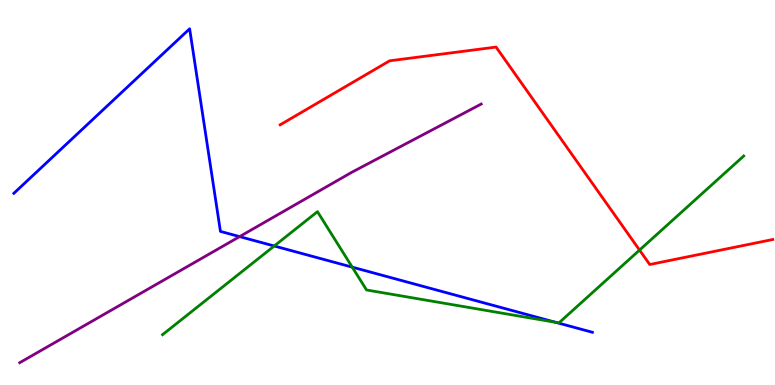[{'lines': ['blue', 'red'], 'intersections': []}, {'lines': ['green', 'red'], 'intersections': [{'x': 8.25, 'y': 3.5}]}, {'lines': ['purple', 'red'], 'intersections': []}, {'lines': ['blue', 'green'], 'intersections': [{'x': 3.54, 'y': 3.61}, {'x': 4.55, 'y': 3.06}, {'x': 7.17, 'y': 1.63}]}, {'lines': ['blue', 'purple'], 'intersections': [{'x': 3.09, 'y': 3.85}]}, {'lines': ['green', 'purple'], 'intersections': []}]